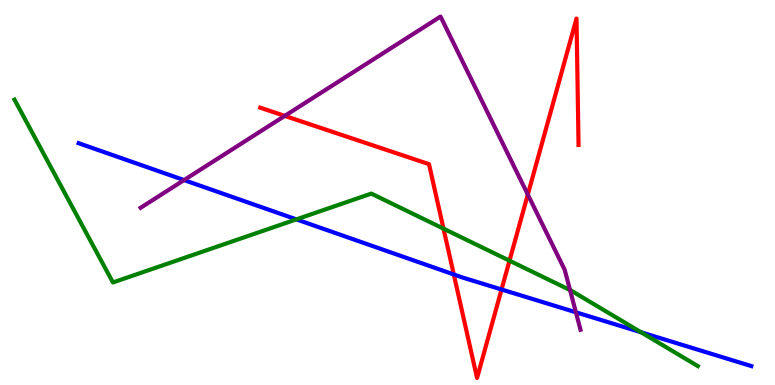[{'lines': ['blue', 'red'], 'intersections': [{'x': 5.86, 'y': 2.87}, {'x': 6.47, 'y': 2.48}]}, {'lines': ['green', 'red'], 'intersections': [{'x': 5.72, 'y': 4.06}, {'x': 6.57, 'y': 3.23}]}, {'lines': ['purple', 'red'], 'intersections': [{'x': 3.67, 'y': 6.99}, {'x': 6.81, 'y': 4.95}]}, {'lines': ['blue', 'green'], 'intersections': [{'x': 3.82, 'y': 4.3}, {'x': 8.27, 'y': 1.37}]}, {'lines': ['blue', 'purple'], 'intersections': [{'x': 2.38, 'y': 5.32}, {'x': 7.43, 'y': 1.89}]}, {'lines': ['green', 'purple'], 'intersections': [{'x': 7.36, 'y': 2.47}]}]